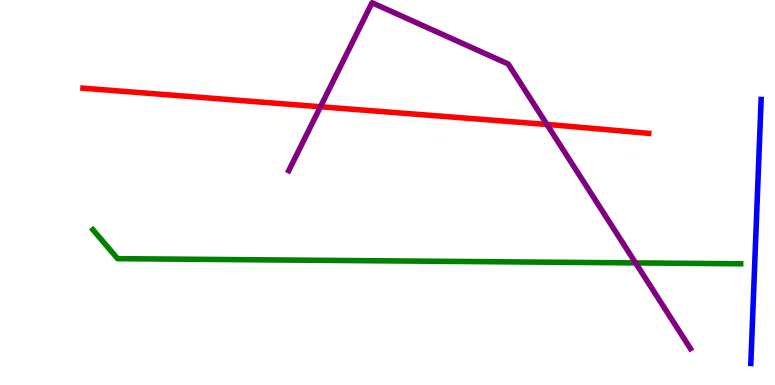[{'lines': ['blue', 'red'], 'intersections': []}, {'lines': ['green', 'red'], 'intersections': []}, {'lines': ['purple', 'red'], 'intersections': [{'x': 4.13, 'y': 7.23}, {'x': 7.06, 'y': 6.77}]}, {'lines': ['blue', 'green'], 'intersections': []}, {'lines': ['blue', 'purple'], 'intersections': []}, {'lines': ['green', 'purple'], 'intersections': [{'x': 8.2, 'y': 3.17}]}]